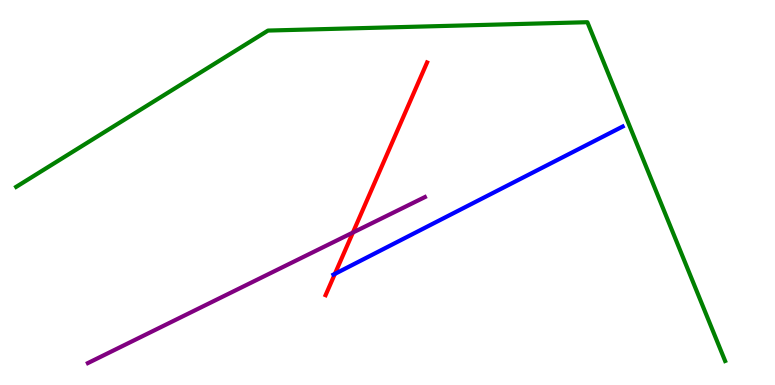[{'lines': ['blue', 'red'], 'intersections': [{'x': 4.32, 'y': 2.89}]}, {'lines': ['green', 'red'], 'intersections': []}, {'lines': ['purple', 'red'], 'intersections': [{'x': 4.55, 'y': 3.96}]}, {'lines': ['blue', 'green'], 'intersections': []}, {'lines': ['blue', 'purple'], 'intersections': []}, {'lines': ['green', 'purple'], 'intersections': []}]